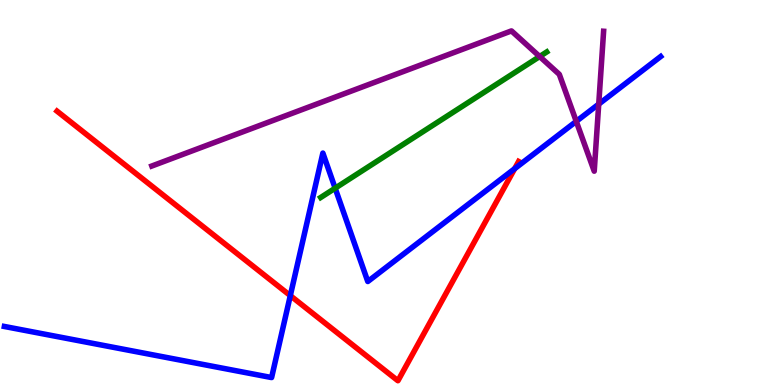[{'lines': ['blue', 'red'], 'intersections': [{'x': 3.75, 'y': 2.32}, {'x': 6.64, 'y': 5.62}]}, {'lines': ['green', 'red'], 'intersections': []}, {'lines': ['purple', 'red'], 'intersections': []}, {'lines': ['blue', 'green'], 'intersections': [{'x': 4.32, 'y': 5.11}]}, {'lines': ['blue', 'purple'], 'intersections': [{'x': 7.44, 'y': 6.85}, {'x': 7.73, 'y': 7.3}]}, {'lines': ['green', 'purple'], 'intersections': [{'x': 6.96, 'y': 8.53}]}]